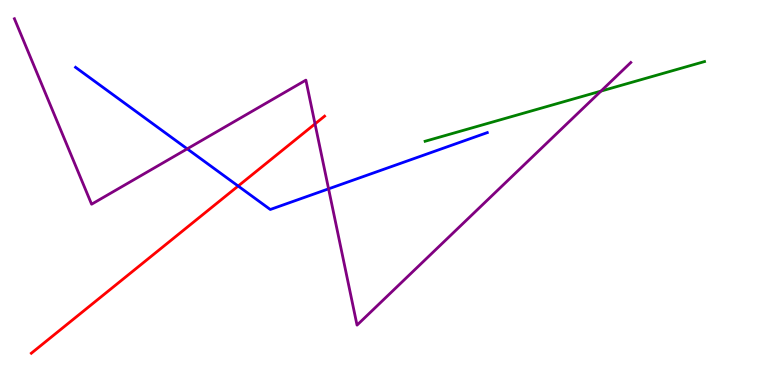[{'lines': ['blue', 'red'], 'intersections': [{'x': 3.07, 'y': 5.17}]}, {'lines': ['green', 'red'], 'intersections': []}, {'lines': ['purple', 'red'], 'intersections': [{'x': 4.06, 'y': 6.78}]}, {'lines': ['blue', 'green'], 'intersections': []}, {'lines': ['blue', 'purple'], 'intersections': [{'x': 2.42, 'y': 6.13}, {'x': 4.24, 'y': 5.1}]}, {'lines': ['green', 'purple'], 'intersections': [{'x': 7.75, 'y': 7.63}]}]